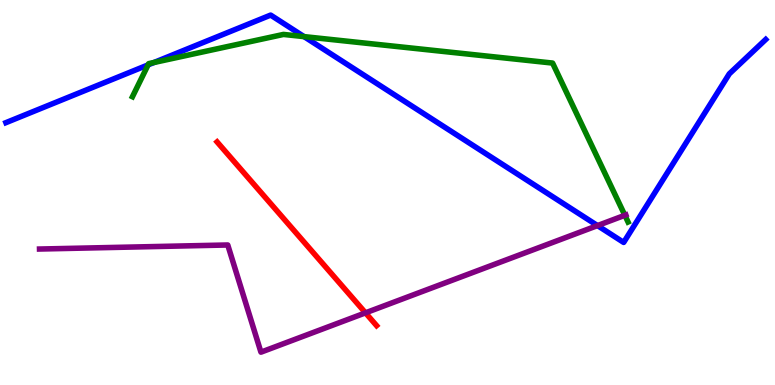[{'lines': ['blue', 'red'], 'intersections': []}, {'lines': ['green', 'red'], 'intersections': []}, {'lines': ['purple', 'red'], 'intersections': [{'x': 4.72, 'y': 1.87}]}, {'lines': ['blue', 'green'], 'intersections': [{'x': 1.91, 'y': 8.31}, {'x': 1.99, 'y': 8.38}, {'x': 3.92, 'y': 9.05}]}, {'lines': ['blue', 'purple'], 'intersections': [{'x': 7.71, 'y': 4.14}]}, {'lines': ['green', 'purple'], 'intersections': [{'x': 8.06, 'y': 4.41}]}]